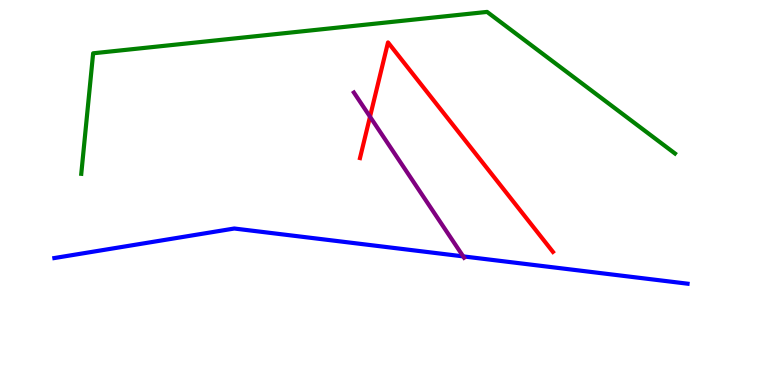[{'lines': ['blue', 'red'], 'intersections': []}, {'lines': ['green', 'red'], 'intersections': []}, {'lines': ['purple', 'red'], 'intersections': [{'x': 4.77, 'y': 6.97}]}, {'lines': ['blue', 'green'], 'intersections': []}, {'lines': ['blue', 'purple'], 'intersections': [{'x': 5.98, 'y': 3.34}]}, {'lines': ['green', 'purple'], 'intersections': []}]